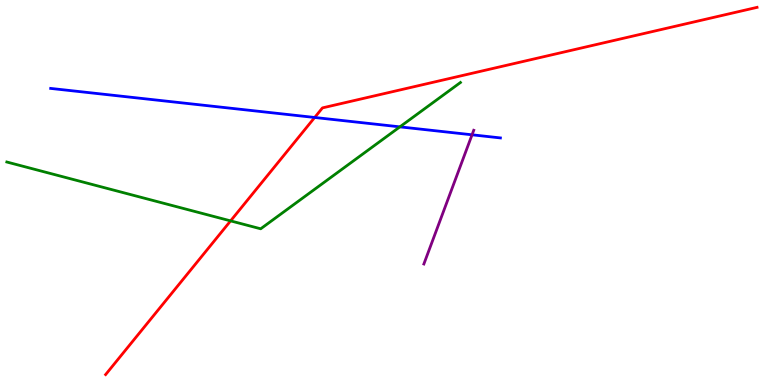[{'lines': ['blue', 'red'], 'intersections': [{'x': 4.06, 'y': 6.95}]}, {'lines': ['green', 'red'], 'intersections': [{'x': 2.98, 'y': 4.26}]}, {'lines': ['purple', 'red'], 'intersections': []}, {'lines': ['blue', 'green'], 'intersections': [{'x': 5.16, 'y': 6.71}]}, {'lines': ['blue', 'purple'], 'intersections': [{'x': 6.09, 'y': 6.5}]}, {'lines': ['green', 'purple'], 'intersections': []}]